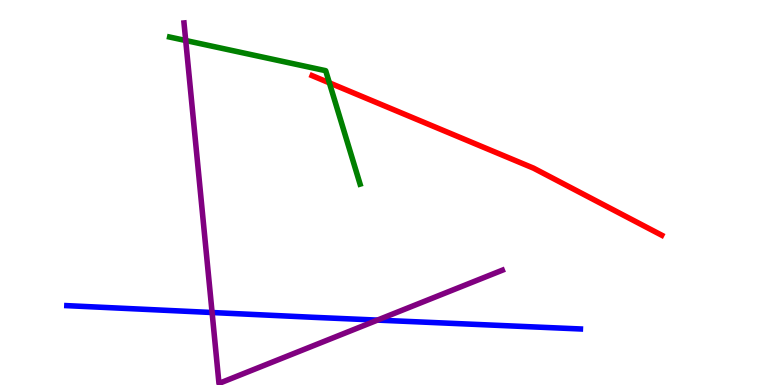[{'lines': ['blue', 'red'], 'intersections': []}, {'lines': ['green', 'red'], 'intersections': [{'x': 4.25, 'y': 7.85}]}, {'lines': ['purple', 'red'], 'intersections': []}, {'lines': ['blue', 'green'], 'intersections': []}, {'lines': ['blue', 'purple'], 'intersections': [{'x': 2.74, 'y': 1.88}, {'x': 4.87, 'y': 1.69}]}, {'lines': ['green', 'purple'], 'intersections': [{'x': 2.4, 'y': 8.95}]}]